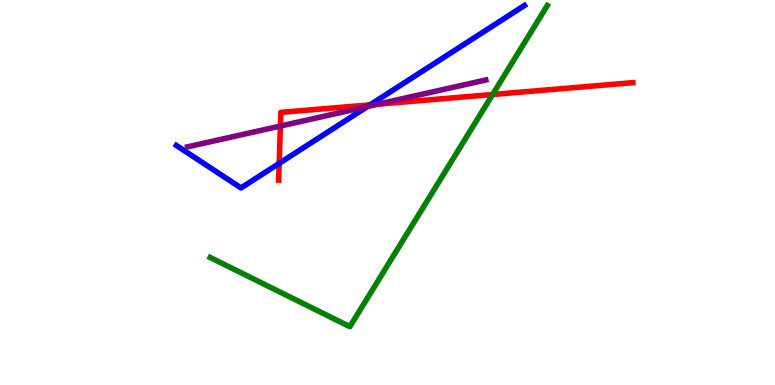[{'lines': ['blue', 'red'], 'intersections': [{'x': 3.6, 'y': 5.76}, {'x': 4.78, 'y': 7.28}]}, {'lines': ['green', 'red'], 'intersections': [{'x': 6.36, 'y': 7.55}]}, {'lines': ['purple', 'red'], 'intersections': [{'x': 3.62, 'y': 6.73}, {'x': 4.87, 'y': 7.29}]}, {'lines': ['blue', 'green'], 'intersections': []}, {'lines': ['blue', 'purple'], 'intersections': [{'x': 4.74, 'y': 7.23}]}, {'lines': ['green', 'purple'], 'intersections': []}]